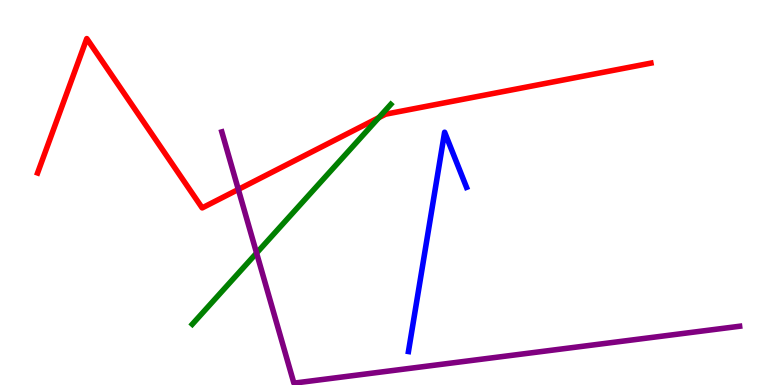[{'lines': ['blue', 'red'], 'intersections': []}, {'lines': ['green', 'red'], 'intersections': [{'x': 4.89, 'y': 6.94}]}, {'lines': ['purple', 'red'], 'intersections': [{'x': 3.08, 'y': 5.08}]}, {'lines': ['blue', 'green'], 'intersections': []}, {'lines': ['blue', 'purple'], 'intersections': []}, {'lines': ['green', 'purple'], 'intersections': [{'x': 3.31, 'y': 3.43}]}]